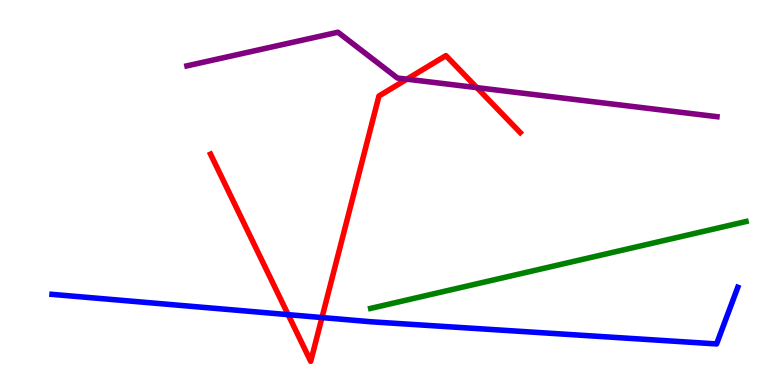[{'lines': ['blue', 'red'], 'intersections': [{'x': 3.72, 'y': 1.83}, {'x': 4.15, 'y': 1.75}]}, {'lines': ['green', 'red'], 'intersections': []}, {'lines': ['purple', 'red'], 'intersections': [{'x': 5.25, 'y': 7.94}, {'x': 6.15, 'y': 7.72}]}, {'lines': ['blue', 'green'], 'intersections': []}, {'lines': ['blue', 'purple'], 'intersections': []}, {'lines': ['green', 'purple'], 'intersections': []}]